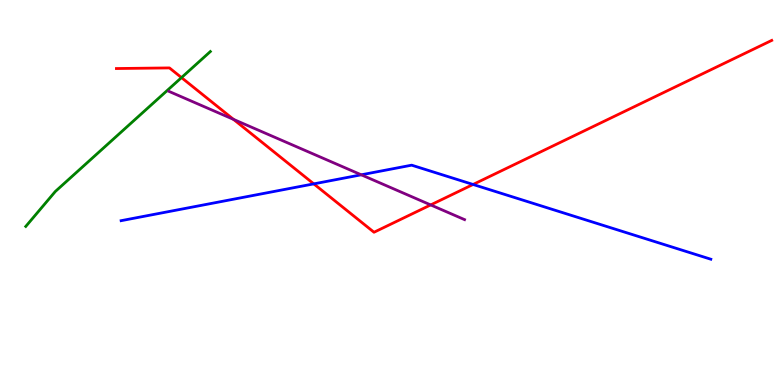[{'lines': ['blue', 'red'], 'intersections': [{'x': 4.05, 'y': 5.22}, {'x': 6.1, 'y': 5.21}]}, {'lines': ['green', 'red'], 'intersections': [{'x': 2.34, 'y': 7.98}]}, {'lines': ['purple', 'red'], 'intersections': [{'x': 3.01, 'y': 6.9}, {'x': 5.56, 'y': 4.68}]}, {'lines': ['blue', 'green'], 'intersections': []}, {'lines': ['blue', 'purple'], 'intersections': [{'x': 4.66, 'y': 5.46}]}, {'lines': ['green', 'purple'], 'intersections': []}]